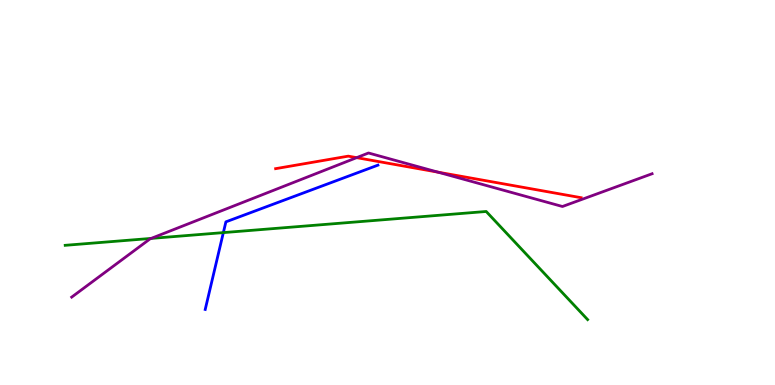[{'lines': ['blue', 'red'], 'intersections': []}, {'lines': ['green', 'red'], 'intersections': []}, {'lines': ['purple', 'red'], 'intersections': [{'x': 4.6, 'y': 5.91}, {'x': 5.65, 'y': 5.53}]}, {'lines': ['blue', 'green'], 'intersections': [{'x': 2.88, 'y': 3.96}]}, {'lines': ['blue', 'purple'], 'intersections': []}, {'lines': ['green', 'purple'], 'intersections': [{'x': 1.95, 'y': 3.81}]}]